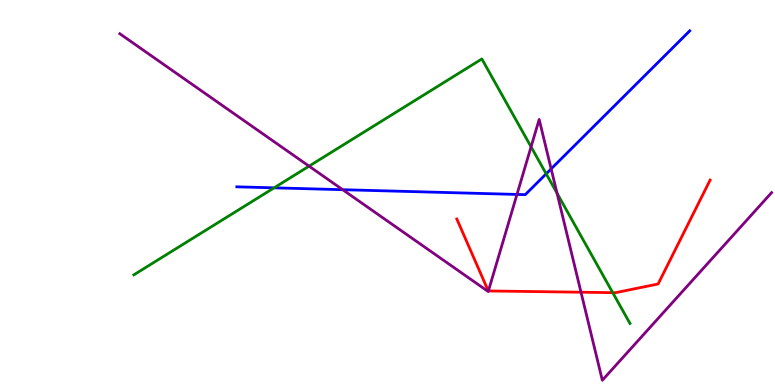[{'lines': ['blue', 'red'], 'intersections': []}, {'lines': ['green', 'red'], 'intersections': [{'x': 7.91, 'y': 2.4}]}, {'lines': ['purple', 'red'], 'intersections': [{'x': 6.3, 'y': 2.44}, {'x': 7.5, 'y': 2.41}]}, {'lines': ['blue', 'green'], 'intersections': [{'x': 3.54, 'y': 5.12}, {'x': 7.05, 'y': 5.49}]}, {'lines': ['blue', 'purple'], 'intersections': [{'x': 4.42, 'y': 5.07}, {'x': 6.67, 'y': 4.95}, {'x': 7.11, 'y': 5.61}]}, {'lines': ['green', 'purple'], 'intersections': [{'x': 3.99, 'y': 5.68}, {'x': 6.85, 'y': 6.19}, {'x': 7.19, 'y': 4.98}]}]